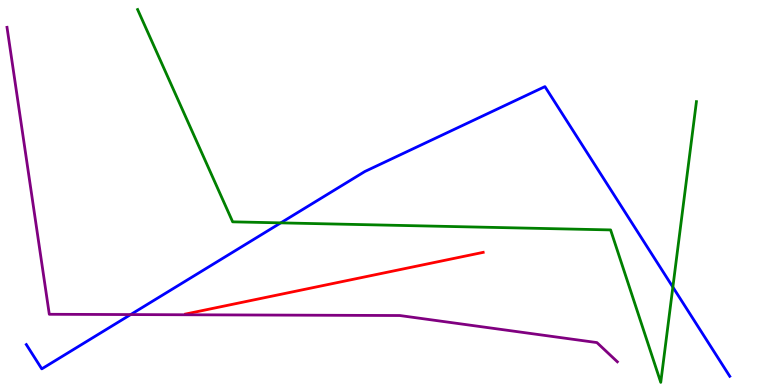[{'lines': ['blue', 'red'], 'intersections': []}, {'lines': ['green', 'red'], 'intersections': []}, {'lines': ['purple', 'red'], 'intersections': []}, {'lines': ['blue', 'green'], 'intersections': [{'x': 3.62, 'y': 4.21}, {'x': 8.68, 'y': 2.54}]}, {'lines': ['blue', 'purple'], 'intersections': [{'x': 1.69, 'y': 1.83}]}, {'lines': ['green', 'purple'], 'intersections': []}]